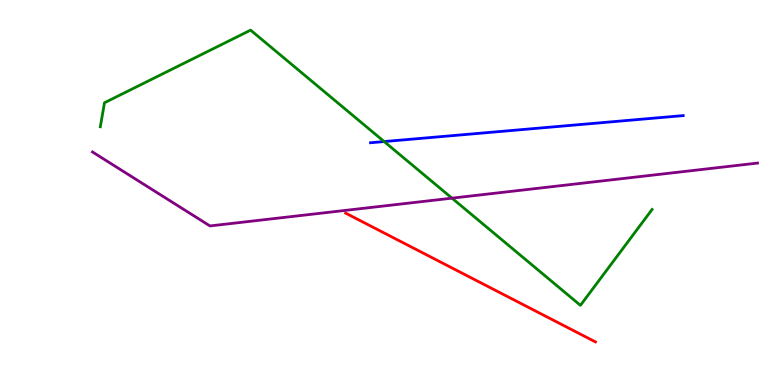[{'lines': ['blue', 'red'], 'intersections': []}, {'lines': ['green', 'red'], 'intersections': []}, {'lines': ['purple', 'red'], 'intersections': []}, {'lines': ['blue', 'green'], 'intersections': [{'x': 4.96, 'y': 6.32}]}, {'lines': ['blue', 'purple'], 'intersections': []}, {'lines': ['green', 'purple'], 'intersections': [{'x': 5.83, 'y': 4.85}]}]